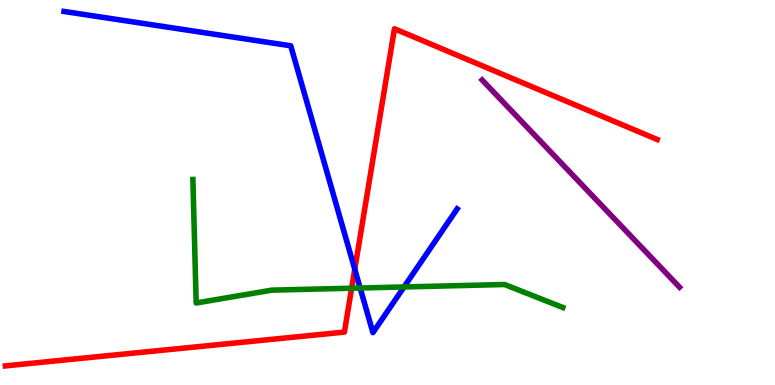[{'lines': ['blue', 'red'], 'intersections': [{'x': 4.58, 'y': 3.01}]}, {'lines': ['green', 'red'], 'intersections': [{'x': 4.54, 'y': 2.51}]}, {'lines': ['purple', 'red'], 'intersections': []}, {'lines': ['blue', 'green'], 'intersections': [{'x': 4.65, 'y': 2.52}, {'x': 5.21, 'y': 2.55}]}, {'lines': ['blue', 'purple'], 'intersections': []}, {'lines': ['green', 'purple'], 'intersections': []}]